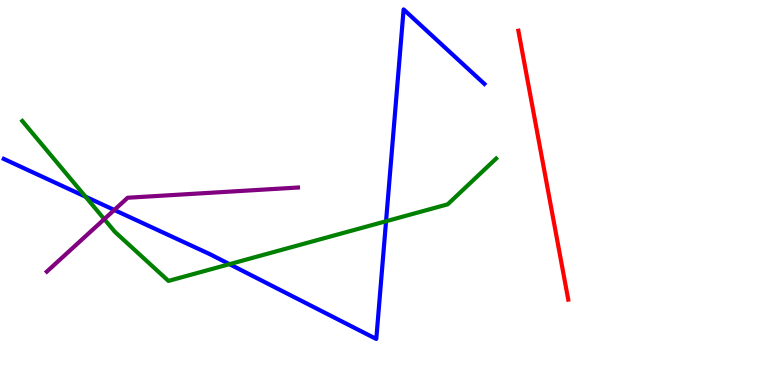[{'lines': ['blue', 'red'], 'intersections': []}, {'lines': ['green', 'red'], 'intersections': []}, {'lines': ['purple', 'red'], 'intersections': []}, {'lines': ['blue', 'green'], 'intersections': [{'x': 1.1, 'y': 4.89}, {'x': 2.96, 'y': 3.14}, {'x': 4.98, 'y': 4.25}]}, {'lines': ['blue', 'purple'], 'intersections': [{'x': 1.47, 'y': 4.55}]}, {'lines': ['green', 'purple'], 'intersections': [{'x': 1.35, 'y': 4.31}]}]